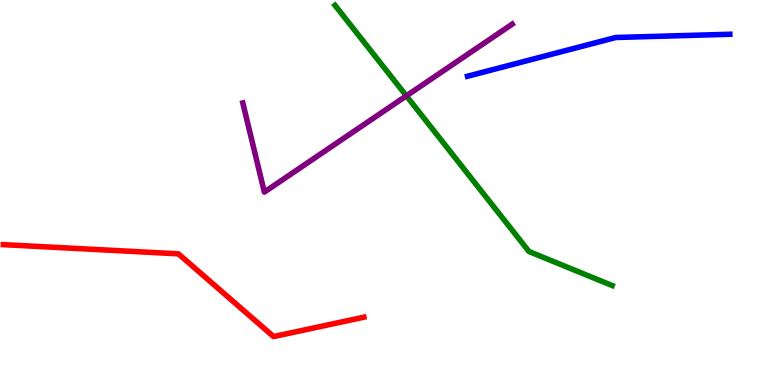[{'lines': ['blue', 'red'], 'intersections': []}, {'lines': ['green', 'red'], 'intersections': []}, {'lines': ['purple', 'red'], 'intersections': []}, {'lines': ['blue', 'green'], 'intersections': []}, {'lines': ['blue', 'purple'], 'intersections': []}, {'lines': ['green', 'purple'], 'intersections': [{'x': 5.24, 'y': 7.51}]}]